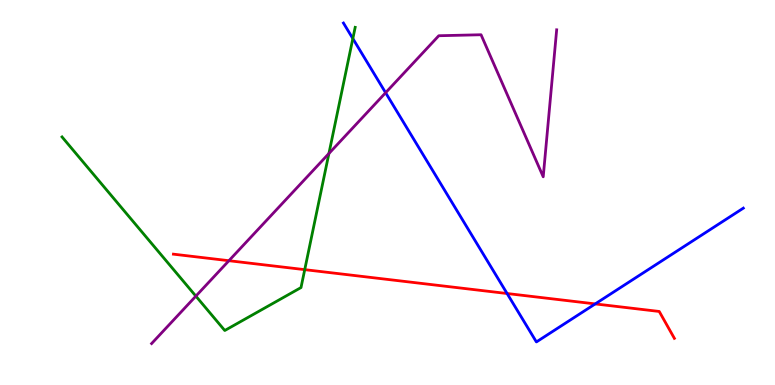[{'lines': ['blue', 'red'], 'intersections': [{'x': 6.54, 'y': 2.38}, {'x': 7.68, 'y': 2.11}]}, {'lines': ['green', 'red'], 'intersections': [{'x': 3.93, 'y': 3.0}]}, {'lines': ['purple', 'red'], 'intersections': [{'x': 2.95, 'y': 3.23}]}, {'lines': ['blue', 'green'], 'intersections': [{'x': 4.55, 'y': 9.0}]}, {'lines': ['blue', 'purple'], 'intersections': [{'x': 4.98, 'y': 7.59}]}, {'lines': ['green', 'purple'], 'intersections': [{'x': 2.53, 'y': 2.31}, {'x': 4.24, 'y': 6.01}]}]